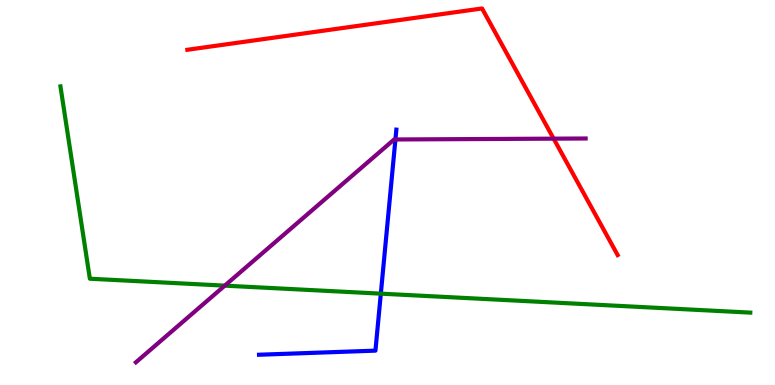[{'lines': ['blue', 'red'], 'intersections': []}, {'lines': ['green', 'red'], 'intersections': []}, {'lines': ['purple', 'red'], 'intersections': [{'x': 7.14, 'y': 6.4}]}, {'lines': ['blue', 'green'], 'intersections': [{'x': 4.91, 'y': 2.37}]}, {'lines': ['blue', 'purple'], 'intersections': [{'x': 5.1, 'y': 6.38}]}, {'lines': ['green', 'purple'], 'intersections': [{'x': 2.9, 'y': 2.58}]}]